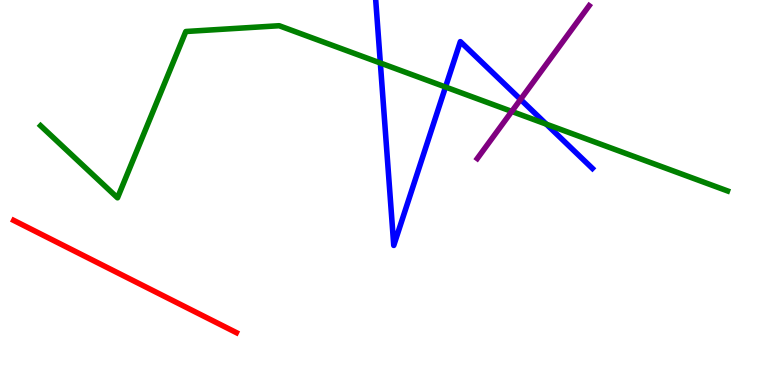[{'lines': ['blue', 'red'], 'intersections': []}, {'lines': ['green', 'red'], 'intersections': []}, {'lines': ['purple', 'red'], 'intersections': []}, {'lines': ['blue', 'green'], 'intersections': [{'x': 4.91, 'y': 8.36}, {'x': 5.75, 'y': 7.74}, {'x': 7.05, 'y': 6.78}]}, {'lines': ['blue', 'purple'], 'intersections': [{'x': 6.72, 'y': 7.42}]}, {'lines': ['green', 'purple'], 'intersections': [{'x': 6.6, 'y': 7.11}]}]